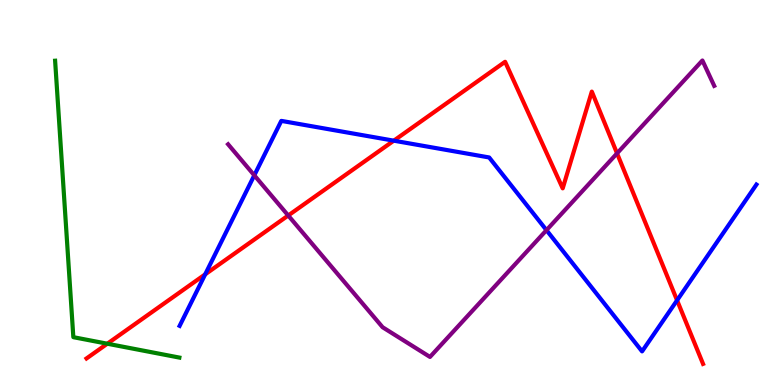[{'lines': ['blue', 'red'], 'intersections': [{'x': 2.65, 'y': 2.87}, {'x': 5.08, 'y': 6.35}, {'x': 8.74, 'y': 2.2}]}, {'lines': ['green', 'red'], 'intersections': [{'x': 1.38, 'y': 1.07}]}, {'lines': ['purple', 'red'], 'intersections': [{'x': 3.72, 'y': 4.4}, {'x': 7.96, 'y': 6.02}]}, {'lines': ['blue', 'green'], 'intersections': []}, {'lines': ['blue', 'purple'], 'intersections': [{'x': 3.28, 'y': 5.45}, {'x': 7.05, 'y': 4.02}]}, {'lines': ['green', 'purple'], 'intersections': []}]